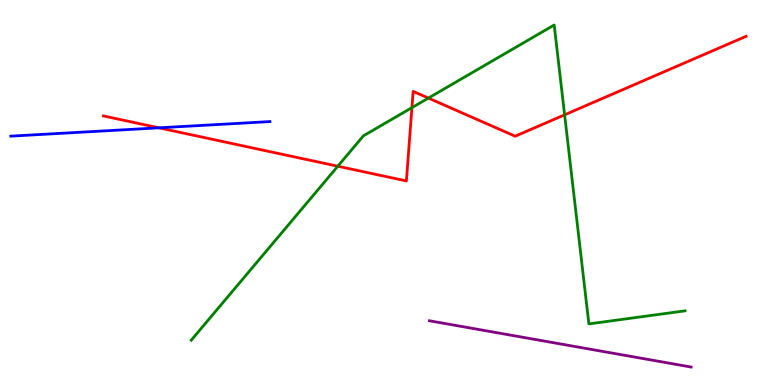[{'lines': ['blue', 'red'], 'intersections': [{'x': 2.05, 'y': 6.68}]}, {'lines': ['green', 'red'], 'intersections': [{'x': 4.36, 'y': 5.68}, {'x': 5.32, 'y': 7.2}, {'x': 5.53, 'y': 7.45}, {'x': 7.29, 'y': 7.02}]}, {'lines': ['purple', 'red'], 'intersections': []}, {'lines': ['blue', 'green'], 'intersections': []}, {'lines': ['blue', 'purple'], 'intersections': []}, {'lines': ['green', 'purple'], 'intersections': []}]